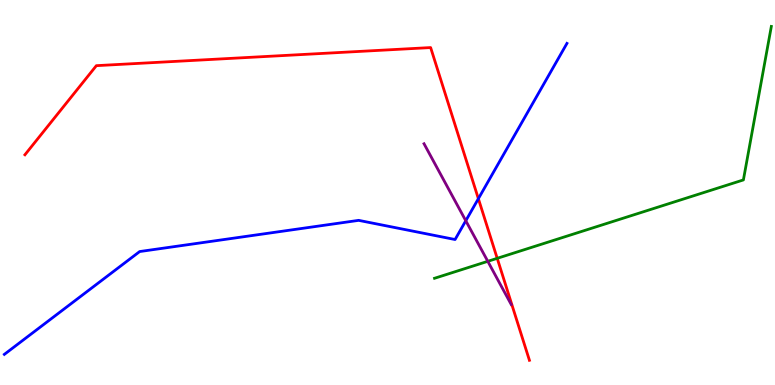[{'lines': ['blue', 'red'], 'intersections': [{'x': 6.17, 'y': 4.84}]}, {'lines': ['green', 'red'], 'intersections': [{'x': 6.42, 'y': 3.29}]}, {'lines': ['purple', 'red'], 'intersections': []}, {'lines': ['blue', 'green'], 'intersections': []}, {'lines': ['blue', 'purple'], 'intersections': [{'x': 6.01, 'y': 4.27}]}, {'lines': ['green', 'purple'], 'intersections': [{'x': 6.29, 'y': 3.21}]}]